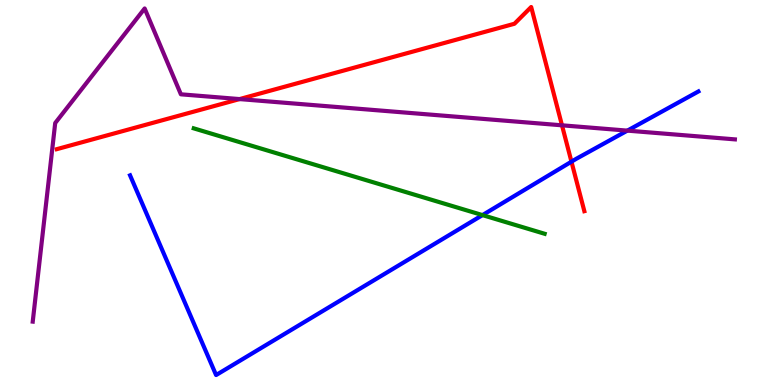[{'lines': ['blue', 'red'], 'intersections': [{'x': 7.37, 'y': 5.8}]}, {'lines': ['green', 'red'], 'intersections': []}, {'lines': ['purple', 'red'], 'intersections': [{'x': 3.09, 'y': 7.43}, {'x': 7.25, 'y': 6.75}]}, {'lines': ['blue', 'green'], 'intersections': [{'x': 6.23, 'y': 4.41}]}, {'lines': ['blue', 'purple'], 'intersections': [{'x': 8.09, 'y': 6.61}]}, {'lines': ['green', 'purple'], 'intersections': []}]